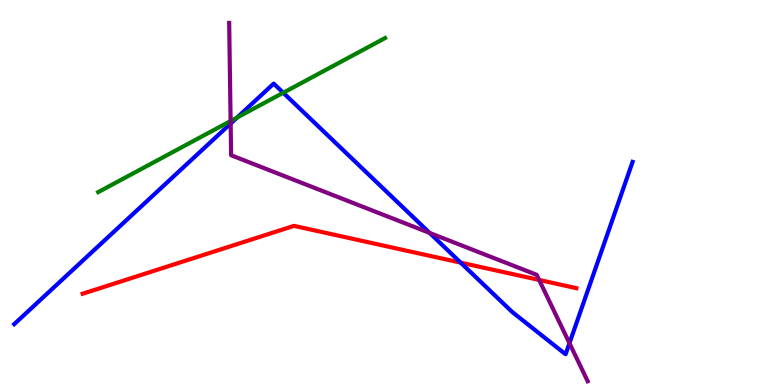[{'lines': ['blue', 'red'], 'intersections': [{'x': 5.94, 'y': 3.18}]}, {'lines': ['green', 'red'], 'intersections': []}, {'lines': ['purple', 'red'], 'intersections': [{'x': 6.96, 'y': 2.73}]}, {'lines': ['blue', 'green'], 'intersections': [{'x': 3.06, 'y': 6.95}, {'x': 3.65, 'y': 7.59}]}, {'lines': ['blue', 'purple'], 'intersections': [{'x': 2.98, 'y': 6.79}, {'x': 5.54, 'y': 3.95}, {'x': 7.35, 'y': 1.09}]}, {'lines': ['green', 'purple'], 'intersections': [{'x': 2.98, 'y': 6.86}]}]